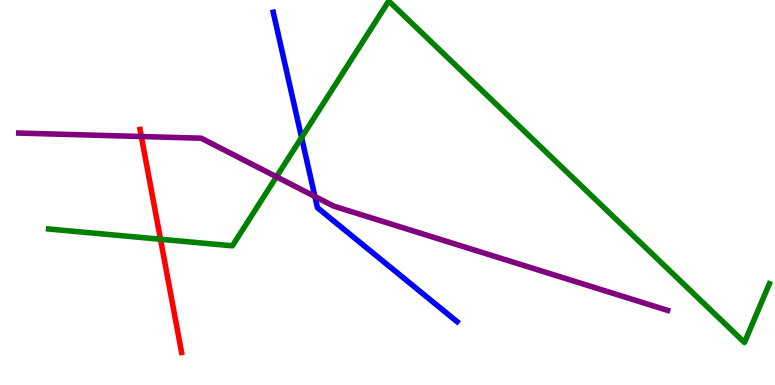[{'lines': ['blue', 'red'], 'intersections': []}, {'lines': ['green', 'red'], 'intersections': [{'x': 2.07, 'y': 3.79}]}, {'lines': ['purple', 'red'], 'intersections': [{'x': 1.82, 'y': 6.45}]}, {'lines': ['blue', 'green'], 'intersections': [{'x': 3.89, 'y': 6.43}]}, {'lines': ['blue', 'purple'], 'intersections': [{'x': 4.06, 'y': 4.9}]}, {'lines': ['green', 'purple'], 'intersections': [{'x': 3.57, 'y': 5.41}]}]